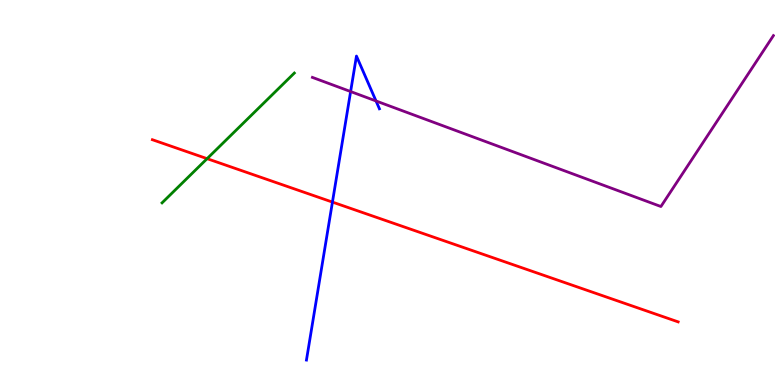[{'lines': ['blue', 'red'], 'intersections': [{'x': 4.29, 'y': 4.75}]}, {'lines': ['green', 'red'], 'intersections': [{'x': 2.67, 'y': 5.88}]}, {'lines': ['purple', 'red'], 'intersections': []}, {'lines': ['blue', 'green'], 'intersections': []}, {'lines': ['blue', 'purple'], 'intersections': [{'x': 4.52, 'y': 7.62}, {'x': 4.85, 'y': 7.38}]}, {'lines': ['green', 'purple'], 'intersections': []}]